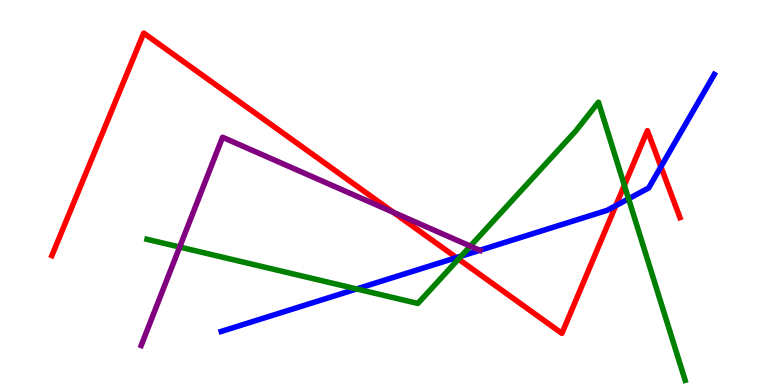[{'lines': ['blue', 'red'], 'intersections': [{'x': 5.89, 'y': 3.31}, {'x': 7.95, 'y': 4.66}, {'x': 8.53, 'y': 5.67}]}, {'lines': ['green', 'red'], 'intersections': [{'x': 5.92, 'y': 3.27}, {'x': 8.06, 'y': 5.19}]}, {'lines': ['purple', 'red'], 'intersections': [{'x': 5.07, 'y': 4.49}]}, {'lines': ['blue', 'green'], 'intersections': [{'x': 4.6, 'y': 2.49}, {'x': 5.95, 'y': 3.35}, {'x': 8.11, 'y': 4.84}]}, {'lines': ['blue', 'purple'], 'intersections': [{'x': 6.19, 'y': 3.5}]}, {'lines': ['green', 'purple'], 'intersections': [{'x': 2.32, 'y': 3.58}, {'x': 6.07, 'y': 3.61}]}]